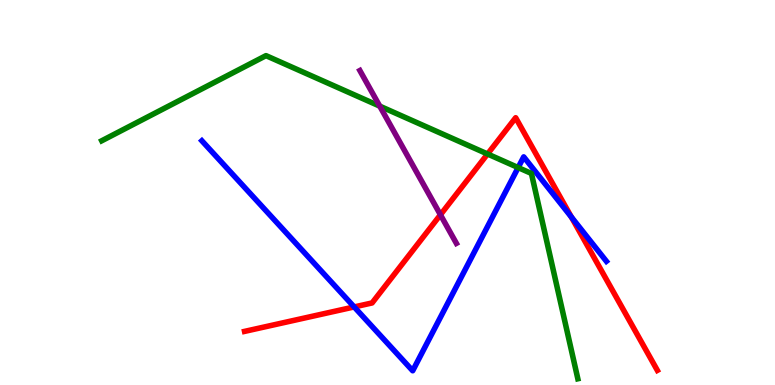[{'lines': ['blue', 'red'], 'intersections': [{'x': 4.57, 'y': 2.03}, {'x': 7.37, 'y': 4.36}]}, {'lines': ['green', 'red'], 'intersections': [{'x': 6.29, 'y': 6.0}]}, {'lines': ['purple', 'red'], 'intersections': [{'x': 5.68, 'y': 4.42}]}, {'lines': ['blue', 'green'], 'intersections': [{'x': 6.69, 'y': 5.65}]}, {'lines': ['blue', 'purple'], 'intersections': []}, {'lines': ['green', 'purple'], 'intersections': [{'x': 4.9, 'y': 7.24}]}]